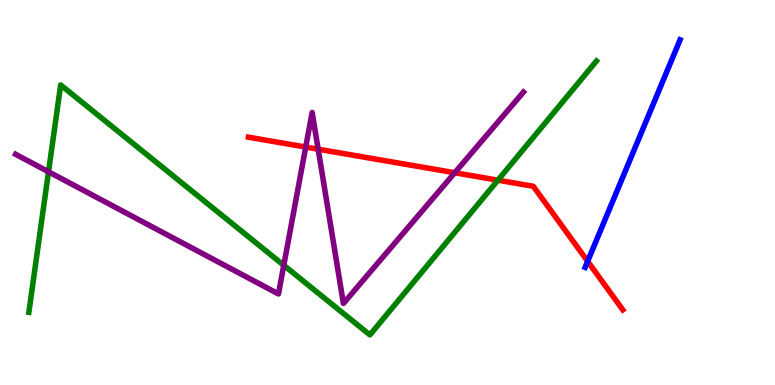[{'lines': ['blue', 'red'], 'intersections': [{'x': 7.58, 'y': 3.21}]}, {'lines': ['green', 'red'], 'intersections': [{'x': 6.42, 'y': 5.32}]}, {'lines': ['purple', 'red'], 'intersections': [{'x': 3.94, 'y': 6.18}, {'x': 4.11, 'y': 6.12}, {'x': 5.87, 'y': 5.51}]}, {'lines': ['blue', 'green'], 'intersections': []}, {'lines': ['blue', 'purple'], 'intersections': []}, {'lines': ['green', 'purple'], 'intersections': [{'x': 0.626, 'y': 5.54}, {'x': 3.66, 'y': 3.11}]}]